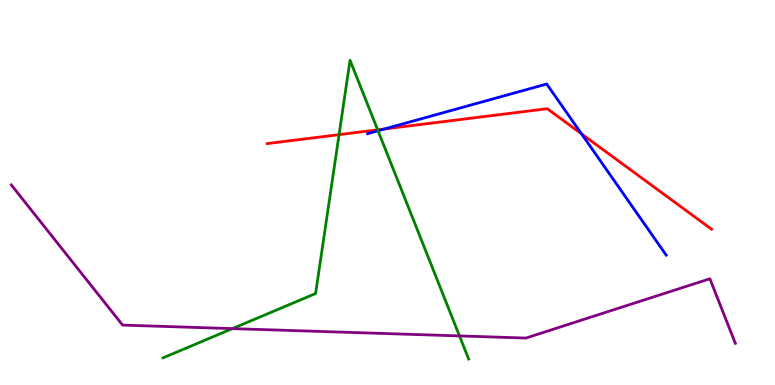[{'lines': ['blue', 'red'], 'intersections': [{'x': 4.96, 'y': 6.65}, {'x': 7.5, 'y': 6.52}]}, {'lines': ['green', 'red'], 'intersections': [{'x': 4.37, 'y': 6.5}, {'x': 4.87, 'y': 6.63}]}, {'lines': ['purple', 'red'], 'intersections': []}, {'lines': ['blue', 'green'], 'intersections': [{'x': 4.88, 'y': 6.6}]}, {'lines': ['blue', 'purple'], 'intersections': []}, {'lines': ['green', 'purple'], 'intersections': [{'x': 3.0, 'y': 1.46}, {'x': 5.93, 'y': 1.27}]}]